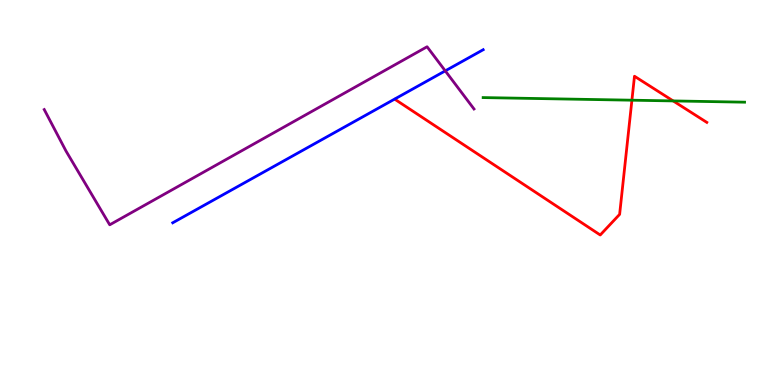[{'lines': ['blue', 'red'], 'intersections': []}, {'lines': ['green', 'red'], 'intersections': [{'x': 8.15, 'y': 7.4}, {'x': 8.69, 'y': 7.38}]}, {'lines': ['purple', 'red'], 'intersections': []}, {'lines': ['blue', 'green'], 'intersections': []}, {'lines': ['blue', 'purple'], 'intersections': [{'x': 5.75, 'y': 8.16}]}, {'lines': ['green', 'purple'], 'intersections': []}]